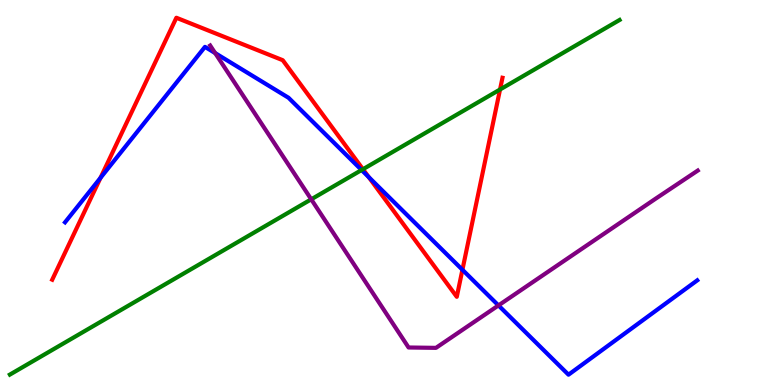[{'lines': ['blue', 'red'], 'intersections': [{'x': 1.3, 'y': 5.38}, {'x': 4.76, 'y': 5.4}, {'x': 5.97, 'y': 2.99}]}, {'lines': ['green', 'red'], 'intersections': [{'x': 4.68, 'y': 5.6}, {'x': 6.45, 'y': 7.68}]}, {'lines': ['purple', 'red'], 'intersections': []}, {'lines': ['blue', 'green'], 'intersections': [{'x': 4.67, 'y': 5.58}]}, {'lines': ['blue', 'purple'], 'intersections': [{'x': 2.78, 'y': 8.62}, {'x': 6.43, 'y': 2.07}]}, {'lines': ['green', 'purple'], 'intersections': [{'x': 4.02, 'y': 4.82}]}]